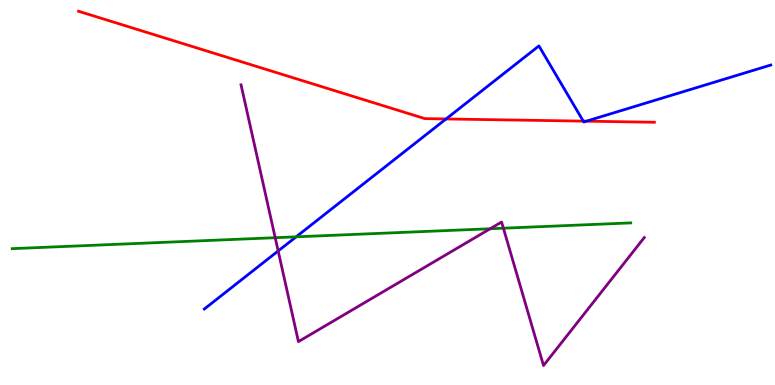[{'lines': ['blue', 'red'], 'intersections': [{'x': 5.76, 'y': 6.91}, {'x': 7.53, 'y': 6.85}, {'x': 7.57, 'y': 6.85}]}, {'lines': ['green', 'red'], 'intersections': []}, {'lines': ['purple', 'red'], 'intersections': []}, {'lines': ['blue', 'green'], 'intersections': [{'x': 3.82, 'y': 3.85}]}, {'lines': ['blue', 'purple'], 'intersections': [{'x': 3.59, 'y': 3.48}]}, {'lines': ['green', 'purple'], 'intersections': [{'x': 3.55, 'y': 3.83}, {'x': 6.32, 'y': 4.06}, {'x': 6.5, 'y': 4.07}]}]